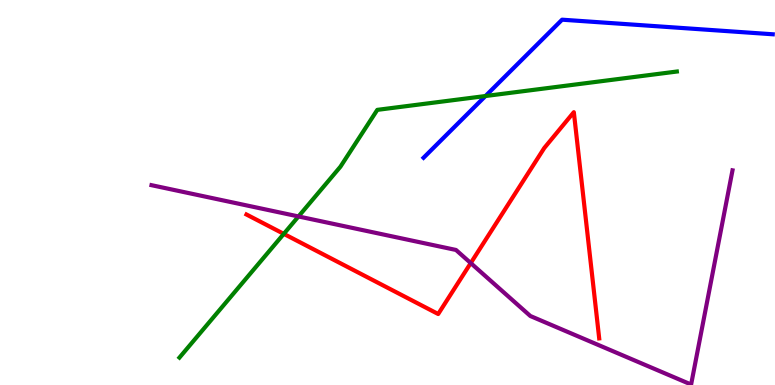[{'lines': ['blue', 'red'], 'intersections': []}, {'lines': ['green', 'red'], 'intersections': [{'x': 3.66, 'y': 3.93}]}, {'lines': ['purple', 'red'], 'intersections': [{'x': 6.07, 'y': 3.17}]}, {'lines': ['blue', 'green'], 'intersections': [{'x': 6.26, 'y': 7.51}]}, {'lines': ['blue', 'purple'], 'intersections': []}, {'lines': ['green', 'purple'], 'intersections': [{'x': 3.85, 'y': 4.38}]}]